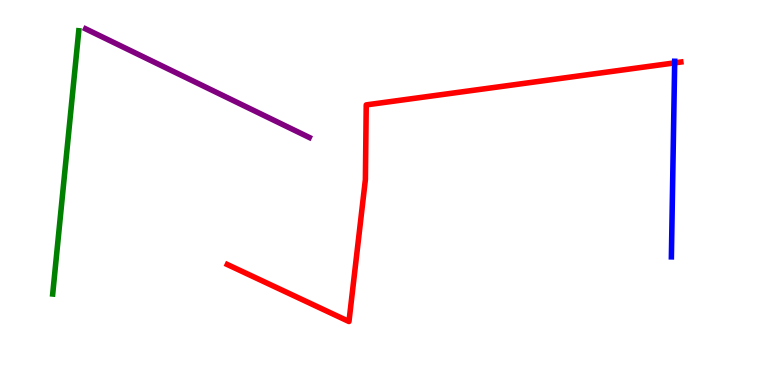[{'lines': ['blue', 'red'], 'intersections': [{'x': 8.71, 'y': 8.37}]}, {'lines': ['green', 'red'], 'intersections': []}, {'lines': ['purple', 'red'], 'intersections': []}, {'lines': ['blue', 'green'], 'intersections': []}, {'lines': ['blue', 'purple'], 'intersections': []}, {'lines': ['green', 'purple'], 'intersections': []}]